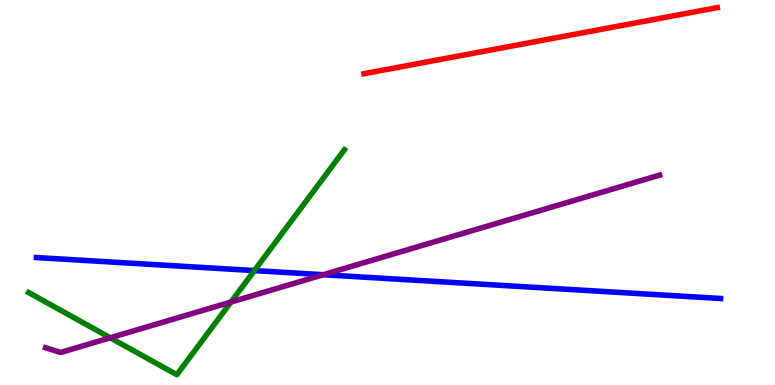[{'lines': ['blue', 'red'], 'intersections': []}, {'lines': ['green', 'red'], 'intersections': []}, {'lines': ['purple', 'red'], 'intersections': []}, {'lines': ['blue', 'green'], 'intersections': [{'x': 3.28, 'y': 2.97}]}, {'lines': ['blue', 'purple'], 'intersections': [{'x': 4.17, 'y': 2.86}]}, {'lines': ['green', 'purple'], 'intersections': [{'x': 1.42, 'y': 1.23}, {'x': 2.98, 'y': 2.15}]}]